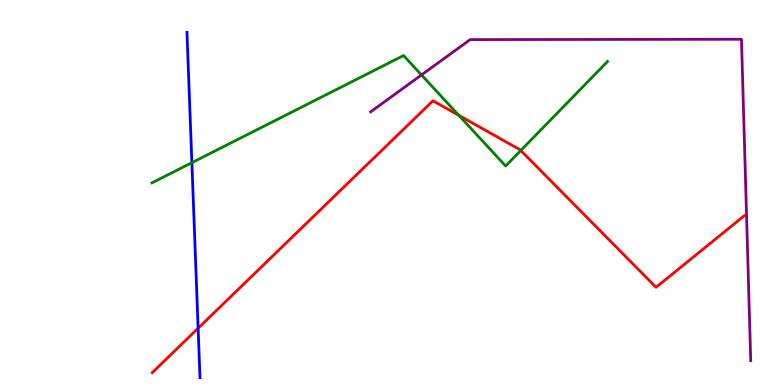[{'lines': ['blue', 'red'], 'intersections': [{'x': 2.56, 'y': 1.47}]}, {'lines': ['green', 'red'], 'intersections': [{'x': 5.92, 'y': 7.0}, {'x': 6.72, 'y': 6.09}]}, {'lines': ['purple', 'red'], 'intersections': []}, {'lines': ['blue', 'green'], 'intersections': [{'x': 2.48, 'y': 5.77}]}, {'lines': ['blue', 'purple'], 'intersections': []}, {'lines': ['green', 'purple'], 'intersections': [{'x': 5.44, 'y': 8.05}]}]